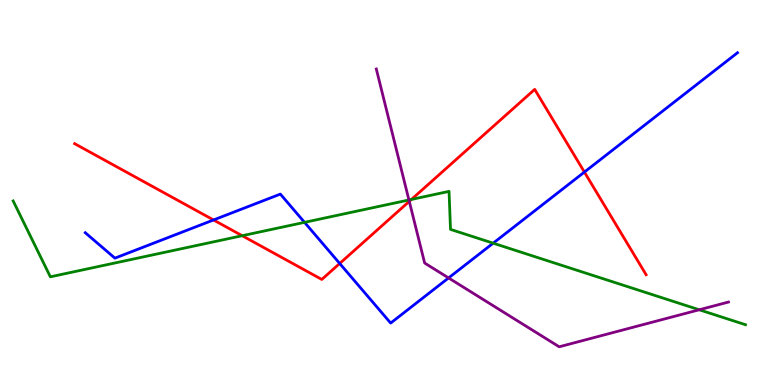[{'lines': ['blue', 'red'], 'intersections': [{'x': 2.76, 'y': 4.29}, {'x': 4.38, 'y': 3.16}, {'x': 7.54, 'y': 5.53}]}, {'lines': ['green', 'red'], 'intersections': [{'x': 3.12, 'y': 3.88}, {'x': 5.31, 'y': 4.82}]}, {'lines': ['purple', 'red'], 'intersections': [{'x': 5.28, 'y': 4.77}]}, {'lines': ['blue', 'green'], 'intersections': [{'x': 3.93, 'y': 4.22}, {'x': 6.36, 'y': 3.68}]}, {'lines': ['blue', 'purple'], 'intersections': [{'x': 5.79, 'y': 2.78}]}, {'lines': ['green', 'purple'], 'intersections': [{'x': 5.28, 'y': 4.81}, {'x': 9.02, 'y': 1.95}]}]